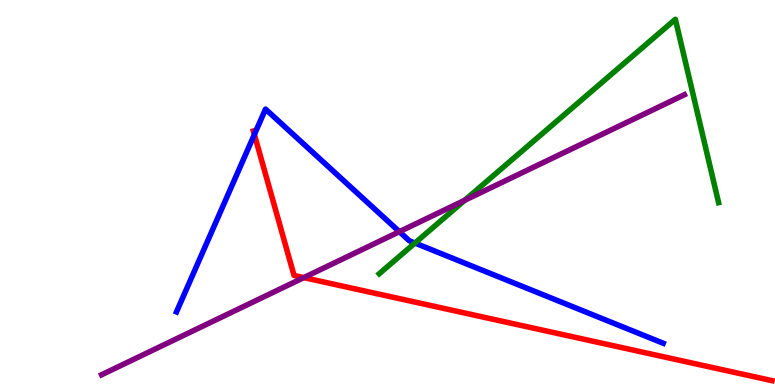[{'lines': ['blue', 'red'], 'intersections': [{'x': 3.28, 'y': 6.51}]}, {'lines': ['green', 'red'], 'intersections': []}, {'lines': ['purple', 'red'], 'intersections': [{'x': 3.92, 'y': 2.79}]}, {'lines': ['blue', 'green'], 'intersections': [{'x': 5.35, 'y': 3.69}]}, {'lines': ['blue', 'purple'], 'intersections': [{'x': 5.15, 'y': 3.98}]}, {'lines': ['green', 'purple'], 'intersections': [{'x': 6.0, 'y': 4.8}]}]